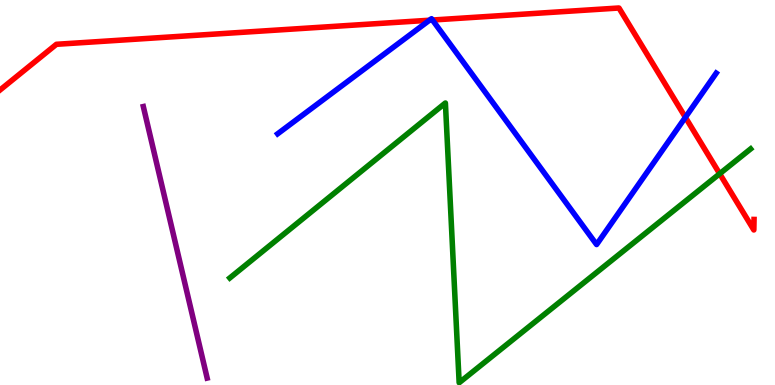[{'lines': ['blue', 'red'], 'intersections': [{'x': 5.54, 'y': 9.47}, {'x': 5.58, 'y': 9.48}, {'x': 8.84, 'y': 6.95}]}, {'lines': ['green', 'red'], 'intersections': [{'x': 9.29, 'y': 5.49}]}, {'lines': ['purple', 'red'], 'intersections': []}, {'lines': ['blue', 'green'], 'intersections': []}, {'lines': ['blue', 'purple'], 'intersections': []}, {'lines': ['green', 'purple'], 'intersections': []}]